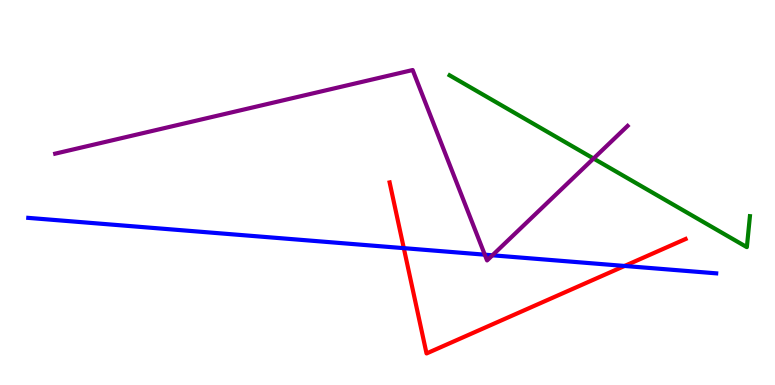[{'lines': ['blue', 'red'], 'intersections': [{'x': 5.21, 'y': 3.55}, {'x': 8.06, 'y': 3.09}]}, {'lines': ['green', 'red'], 'intersections': []}, {'lines': ['purple', 'red'], 'intersections': []}, {'lines': ['blue', 'green'], 'intersections': []}, {'lines': ['blue', 'purple'], 'intersections': [{'x': 6.26, 'y': 3.38}, {'x': 6.35, 'y': 3.37}]}, {'lines': ['green', 'purple'], 'intersections': [{'x': 7.66, 'y': 5.88}]}]